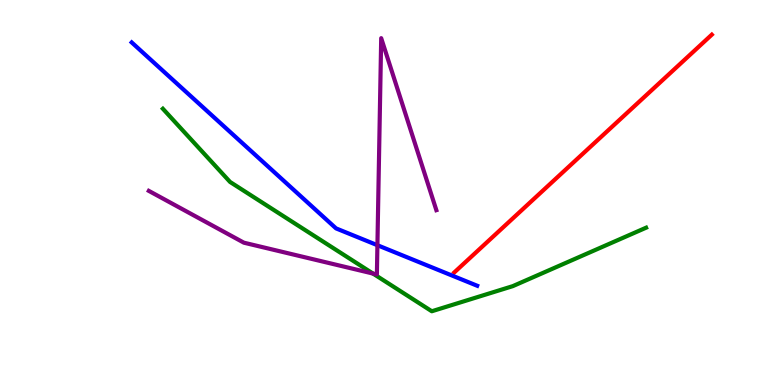[{'lines': ['blue', 'red'], 'intersections': []}, {'lines': ['green', 'red'], 'intersections': []}, {'lines': ['purple', 'red'], 'intersections': []}, {'lines': ['blue', 'green'], 'intersections': []}, {'lines': ['blue', 'purple'], 'intersections': [{'x': 4.87, 'y': 3.63}]}, {'lines': ['green', 'purple'], 'intersections': [{'x': 4.81, 'y': 2.89}]}]